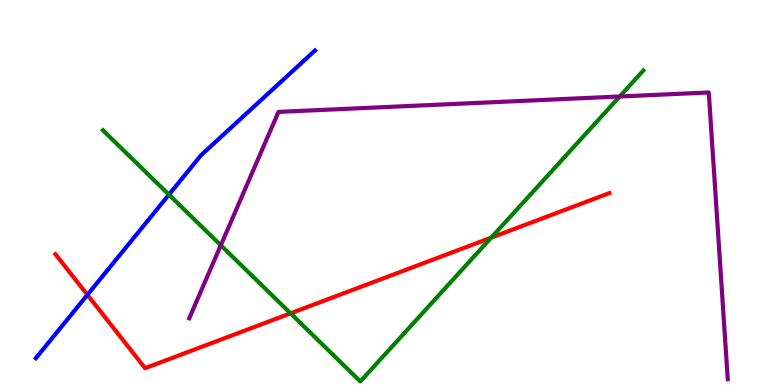[{'lines': ['blue', 'red'], 'intersections': [{'x': 1.13, 'y': 2.34}]}, {'lines': ['green', 'red'], 'intersections': [{'x': 3.75, 'y': 1.86}, {'x': 6.34, 'y': 3.83}]}, {'lines': ['purple', 'red'], 'intersections': []}, {'lines': ['blue', 'green'], 'intersections': [{'x': 2.18, 'y': 4.94}]}, {'lines': ['blue', 'purple'], 'intersections': []}, {'lines': ['green', 'purple'], 'intersections': [{'x': 2.85, 'y': 3.63}, {'x': 8.0, 'y': 7.49}]}]